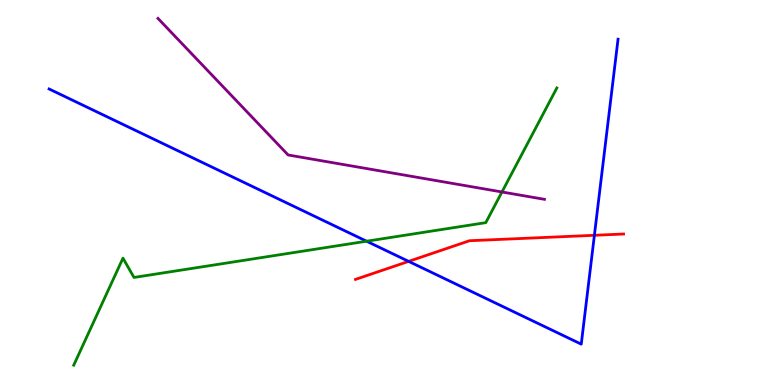[{'lines': ['blue', 'red'], 'intersections': [{'x': 5.27, 'y': 3.21}, {'x': 7.67, 'y': 3.89}]}, {'lines': ['green', 'red'], 'intersections': []}, {'lines': ['purple', 'red'], 'intersections': []}, {'lines': ['blue', 'green'], 'intersections': [{'x': 4.73, 'y': 3.73}]}, {'lines': ['blue', 'purple'], 'intersections': []}, {'lines': ['green', 'purple'], 'intersections': [{'x': 6.48, 'y': 5.01}]}]